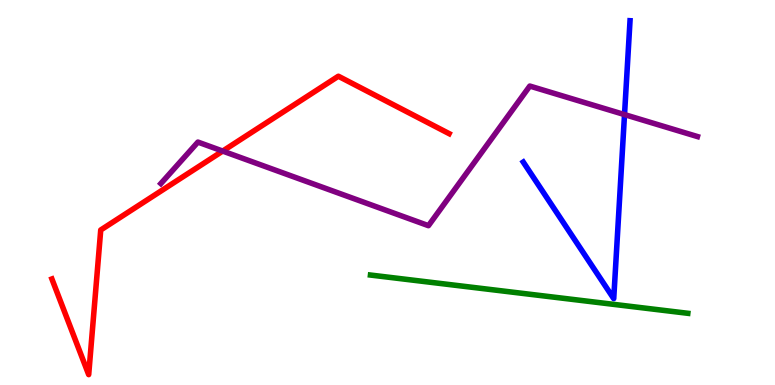[{'lines': ['blue', 'red'], 'intersections': []}, {'lines': ['green', 'red'], 'intersections': []}, {'lines': ['purple', 'red'], 'intersections': [{'x': 2.87, 'y': 6.08}]}, {'lines': ['blue', 'green'], 'intersections': []}, {'lines': ['blue', 'purple'], 'intersections': [{'x': 8.06, 'y': 7.02}]}, {'lines': ['green', 'purple'], 'intersections': []}]